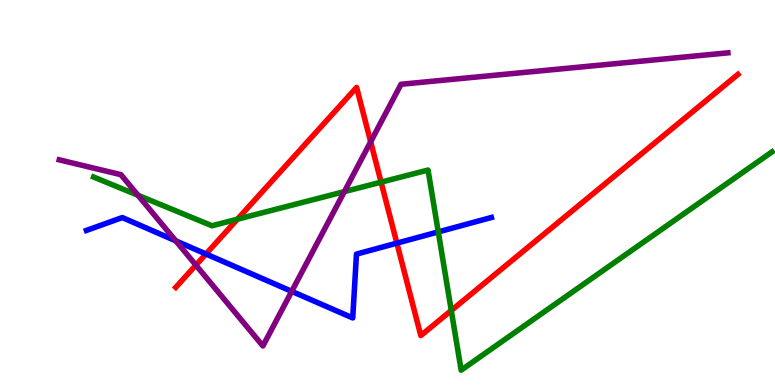[{'lines': ['blue', 'red'], 'intersections': [{'x': 2.66, 'y': 3.4}, {'x': 5.12, 'y': 3.68}]}, {'lines': ['green', 'red'], 'intersections': [{'x': 3.06, 'y': 4.31}, {'x': 4.92, 'y': 5.27}, {'x': 5.82, 'y': 1.94}]}, {'lines': ['purple', 'red'], 'intersections': [{'x': 2.53, 'y': 3.11}, {'x': 4.78, 'y': 6.32}]}, {'lines': ['blue', 'green'], 'intersections': [{'x': 5.66, 'y': 3.98}]}, {'lines': ['blue', 'purple'], 'intersections': [{'x': 2.27, 'y': 3.74}, {'x': 3.76, 'y': 2.43}]}, {'lines': ['green', 'purple'], 'intersections': [{'x': 1.78, 'y': 4.93}, {'x': 4.44, 'y': 5.02}]}]